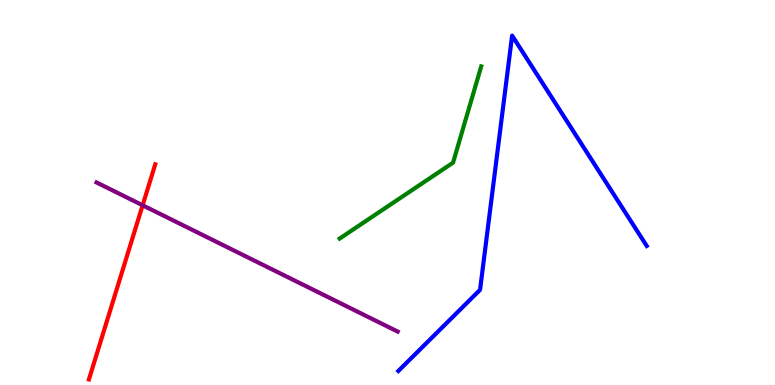[{'lines': ['blue', 'red'], 'intersections': []}, {'lines': ['green', 'red'], 'intersections': []}, {'lines': ['purple', 'red'], 'intersections': [{'x': 1.84, 'y': 4.67}]}, {'lines': ['blue', 'green'], 'intersections': []}, {'lines': ['blue', 'purple'], 'intersections': []}, {'lines': ['green', 'purple'], 'intersections': []}]